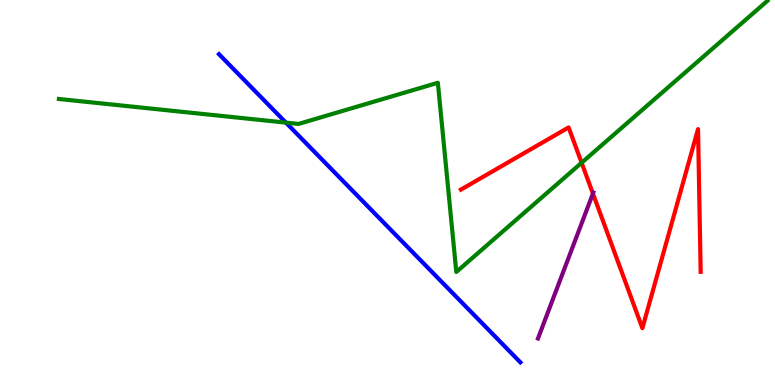[{'lines': ['blue', 'red'], 'intersections': []}, {'lines': ['green', 'red'], 'intersections': [{'x': 7.5, 'y': 5.77}]}, {'lines': ['purple', 'red'], 'intersections': [{'x': 7.65, 'y': 4.97}]}, {'lines': ['blue', 'green'], 'intersections': [{'x': 3.69, 'y': 6.81}]}, {'lines': ['blue', 'purple'], 'intersections': []}, {'lines': ['green', 'purple'], 'intersections': []}]